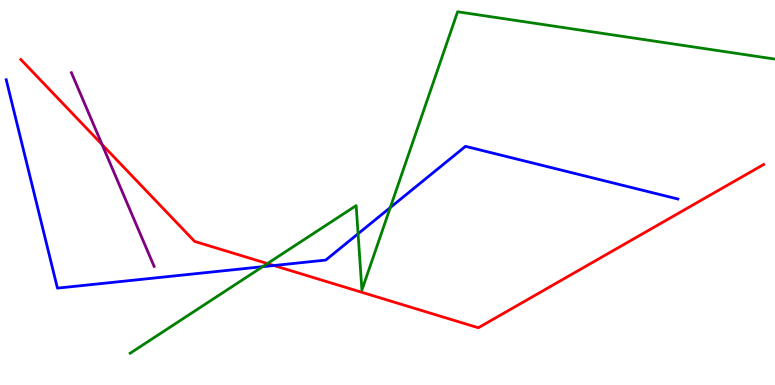[{'lines': ['blue', 'red'], 'intersections': [{'x': 3.53, 'y': 3.1}]}, {'lines': ['green', 'red'], 'intersections': [{'x': 3.45, 'y': 3.15}]}, {'lines': ['purple', 'red'], 'intersections': [{'x': 1.32, 'y': 6.25}]}, {'lines': ['blue', 'green'], 'intersections': [{'x': 3.39, 'y': 3.07}, {'x': 4.62, 'y': 3.93}, {'x': 5.04, 'y': 4.61}]}, {'lines': ['blue', 'purple'], 'intersections': []}, {'lines': ['green', 'purple'], 'intersections': []}]